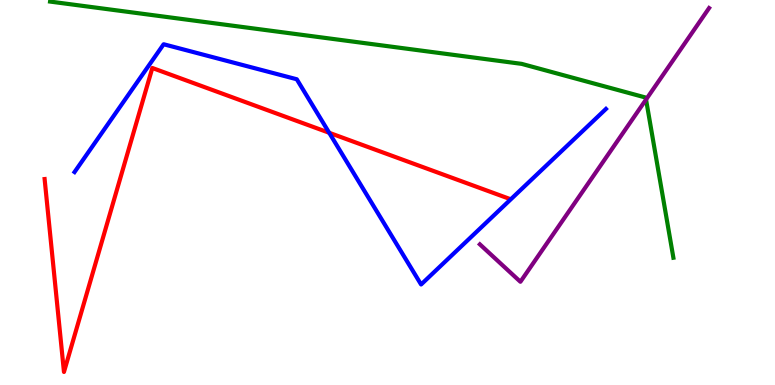[{'lines': ['blue', 'red'], 'intersections': [{'x': 4.25, 'y': 6.55}]}, {'lines': ['green', 'red'], 'intersections': []}, {'lines': ['purple', 'red'], 'intersections': []}, {'lines': ['blue', 'green'], 'intersections': []}, {'lines': ['blue', 'purple'], 'intersections': []}, {'lines': ['green', 'purple'], 'intersections': [{'x': 8.34, 'y': 7.41}]}]